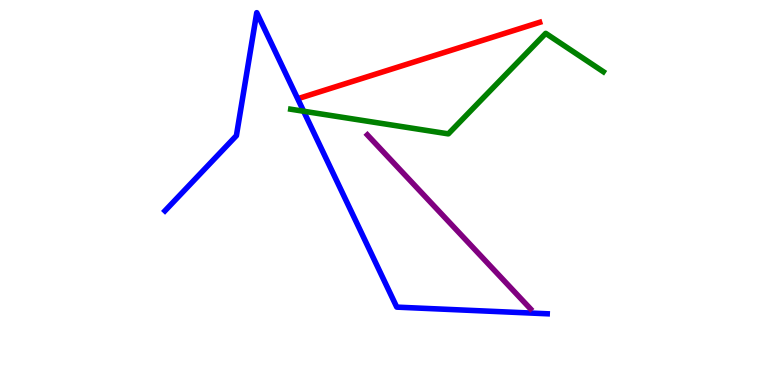[{'lines': ['blue', 'red'], 'intersections': []}, {'lines': ['green', 'red'], 'intersections': []}, {'lines': ['purple', 'red'], 'intersections': []}, {'lines': ['blue', 'green'], 'intersections': [{'x': 3.92, 'y': 7.11}]}, {'lines': ['blue', 'purple'], 'intersections': []}, {'lines': ['green', 'purple'], 'intersections': []}]